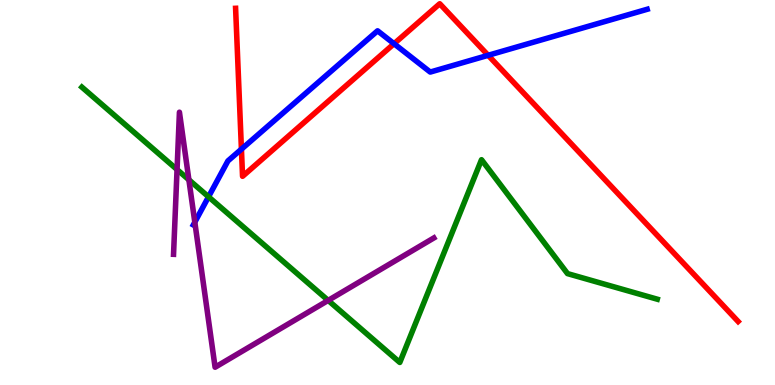[{'lines': ['blue', 'red'], 'intersections': [{'x': 3.12, 'y': 6.13}, {'x': 5.08, 'y': 8.86}, {'x': 6.3, 'y': 8.56}]}, {'lines': ['green', 'red'], 'intersections': []}, {'lines': ['purple', 'red'], 'intersections': []}, {'lines': ['blue', 'green'], 'intersections': [{'x': 2.69, 'y': 4.89}]}, {'lines': ['blue', 'purple'], 'intersections': [{'x': 2.51, 'y': 4.23}]}, {'lines': ['green', 'purple'], 'intersections': [{'x': 2.28, 'y': 5.6}, {'x': 2.44, 'y': 5.33}, {'x': 4.23, 'y': 2.2}]}]